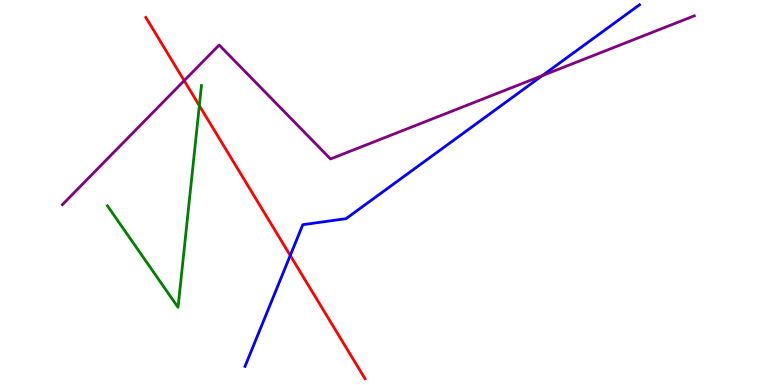[{'lines': ['blue', 'red'], 'intersections': [{'x': 3.75, 'y': 3.36}]}, {'lines': ['green', 'red'], 'intersections': [{'x': 2.57, 'y': 7.26}]}, {'lines': ['purple', 'red'], 'intersections': [{'x': 2.38, 'y': 7.91}]}, {'lines': ['blue', 'green'], 'intersections': []}, {'lines': ['blue', 'purple'], 'intersections': [{'x': 7.0, 'y': 8.04}]}, {'lines': ['green', 'purple'], 'intersections': []}]